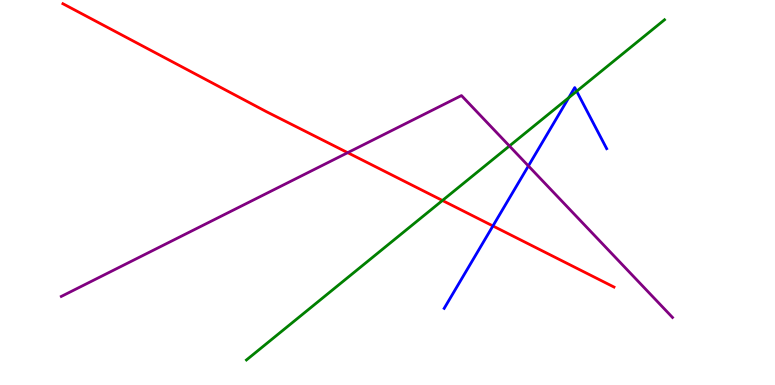[{'lines': ['blue', 'red'], 'intersections': [{'x': 6.36, 'y': 4.13}]}, {'lines': ['green', 'red'], 'intersections': [{'x': 5.71, 'y': 4.79}]}, {'lines': ['purple', 'red'], 'intersections': [{'x': 4.49, 'y': 6.03}]}, {'lines': ['blue', 'green'], 'intersections': [{'x': 7.34, 'y': 7.46}, {'x': 7.44, 'y': 7.63}]}, {'lines': ['blue', 'purple'], 'intersections': [{'x': 6.82, 'y': 5.69}]}, {'lines': ['green', 'purple'], 'intersections': [{'x': 6.57, 'y': 6.21}]}]